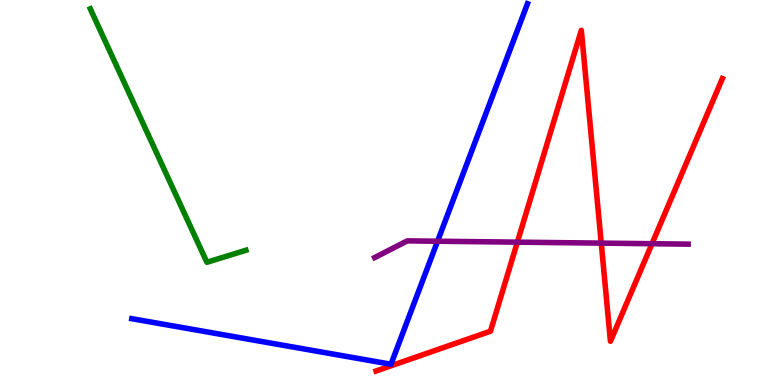[{'lines': ['blue', 'red'], 'intersections': []}, {'lines': ['green', 'red'], 'intersections': []}, {'lines': ['purple', 'red'], 'intersections': [{'x': 6.68, 'y': 3.71}, {'x': 7.76, 'y': 3.68}, {'x': 8.41, 'y': 3.67}]}, {'lines': ['blue', 'green'], 'intersections': []}, {'lines': ['blue', 'purple'], 'intersections': [{'x': 5.65, 'y': 3.73}]}, {'lines': ['green', 'purple'], 'intersections': []}]